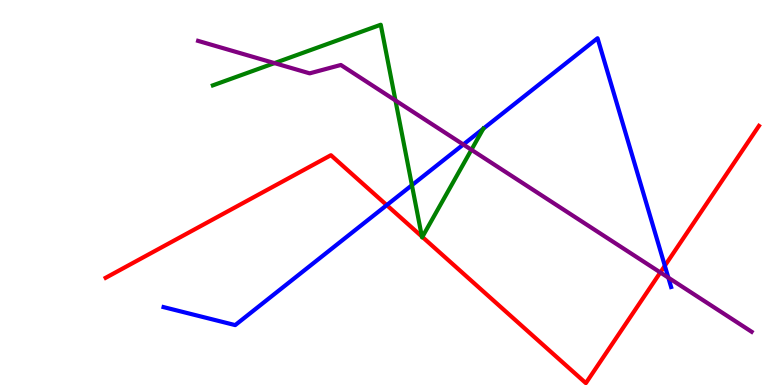[{'lines': ['blue', 'red'], 'intersections': [{'x': 4.99, 'y': 4.67}, {'x': 8.58, 'y': 3.1}]}, {'lines': ['green', 'red'], 'intersections': [{'x': 5.44, 'y': 3.86}, {'x': 5.45, 'y': 3.85}]}, {'lines': ['purple', 'red'], 'intersections': [{'x': 8.52, 'y': 2.92}]}, {'lines': ['blue', 'green'], 'intersections': [{'x': 5.32, 'y': 5.19}, {'x': 6.24, 'y': 6.66}]}, {'lines': ['blue', 'purple'], 'intersections': [{'x': 5.98, 'y': 6.25}, {'x': 8.62, 'y': 2.79}]}, {'lines': ['green', 'purple'], 'intersections': [{'x': 3.54, 'y': 8.36}, {'x': 5.1, 'y': 7.39}, {'x': 6.08, 'y': 6.11}]}]